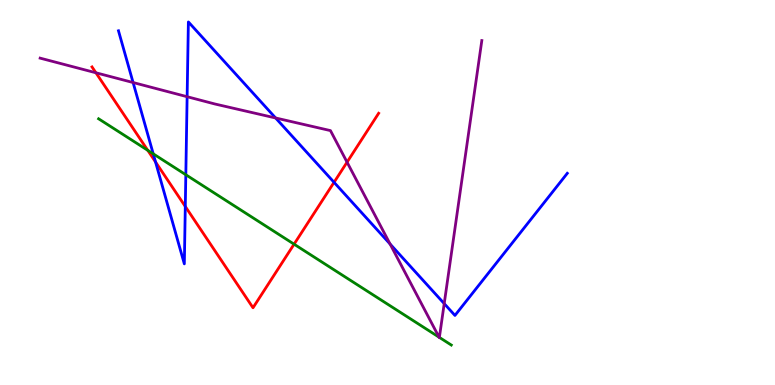[{'lines': ['blue', 'red'], 'intersections': [{'x': 2.01, 'y': 5.79}, {'x': 2.39, 'y': 4.64}, {'x': 4.31, 'y': 5.26}]}, {'lines': ['green', 'red'], 'intersections': [{'x': 1.91, 'y': 6.1}, {'x': 3.79, 'y': 3.66}]}, {'lines': ['purple', 'red'], 'intersections': [{'x': 1.24, 'y': 8.11}, {'x': 4.48, 'y': 5.79}]}, {'lines': ['blue', 'green'], 'intersections': [{'x': 1.98, 'y': 6.0}, {'x': 2.4, 'y': 5.46}]}, {'lines': ['blue', 'purple'], 'intersections': [{'x': 1.72, 'y': 7.86}, {'x': 2.41, 'y': 7.49}, {'x': 3.56, 'y': 6.94}, {'x': 5.03, 'y': 3.66}, {'x': 5.73, 'y': 2.11}]}, {'lines': ['green', 'purple'], 'intersections': [{'x': 5.67, 'y': 1.24}, {'x': 5.67, 'y': 1.24}]}]